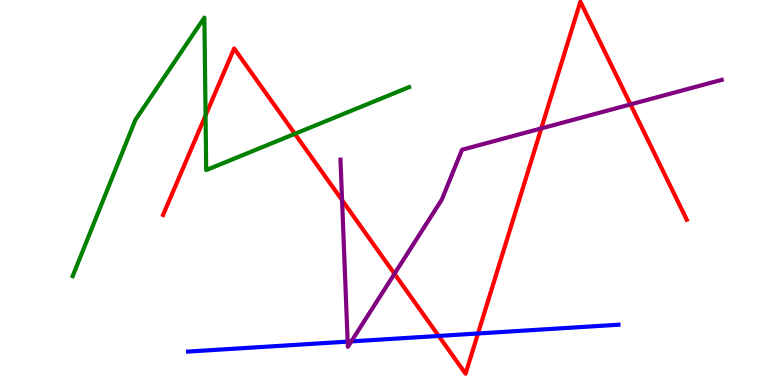[{'lines': ['blue', 'red'], 'intersections': [{'x': 5.66, 'y': 1.27}, {'x': 6.17, 'y': 1.34}]}, {'lines': ['green', 'red'], 'intersections': [{'x': 2.65, 'y': 7.0}, {'x': 3.8, 'y': 6.52}]}, {'lines': ['purple', 'red'], 'intersections': [{'x': 4.41, 'y': 4.8}, {'x': 5.09, 'y': 2.89}, {'x': 6.98, 'y': 6.66}, {'x': 8.14, 'y': 7.29}]}, {'lines': ['blue', 'green'], 'intersections': []}, {'lines': ['blue', 'purple'], 'intersections': [{'x': 4.49, 'y': 1.13}, {'x': 4.53, 'y': 1.13}]}, {'lines': ['green', 'purple'], 'intersections': []}]